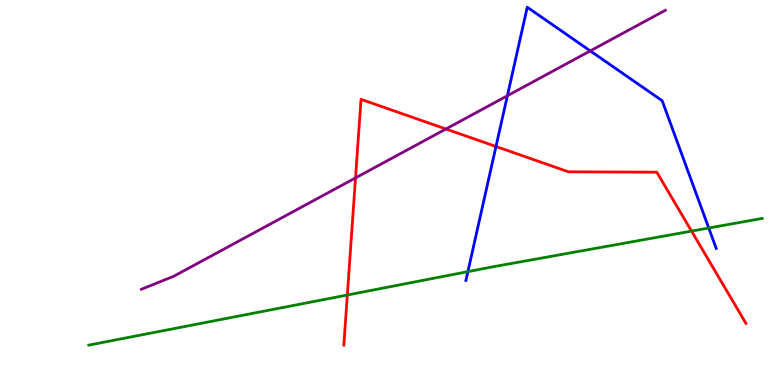[{'lines': ['blue', 'red'], 'intersections': [{'x': 6.4, 'y': 6.2}]}, {'lines': ['green', 'red'], 'intersections': [{'x': 4.48, 'y': 2.34}, {'x': 8.92, 'y': 4.0}]}, {'lines': ['purple', 'red'], 'intersections': [{'x': 4.59, 'y': 5.38}, {'x': 5.75, 'y': 6.65}]}, {'lines': ['blue', 'green'], 'intersections': [{'x': 6.04, 'y': 2.94}, {'x': 9.15, 'y': 4.08}]}, {'lines': ['blue', 'purple'], 'intersections': [{'x': 6.55, 'y': 7.51}, {'x': 7.62, 'y': 8.68}]}, {'lines': ['green', 'purple'], 'intersections': []}]